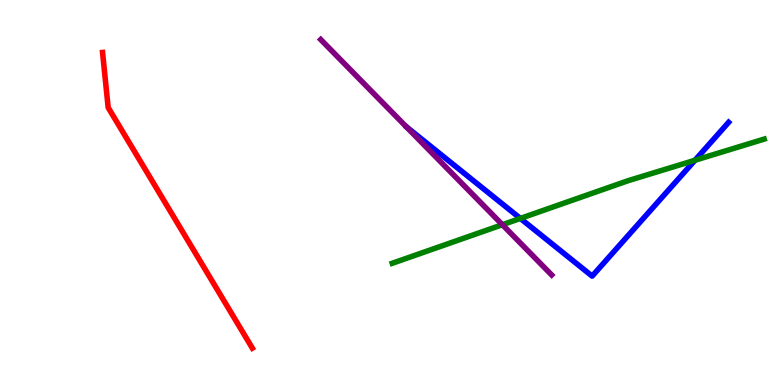[{'lines': ['blue', 'red'], 'intersections': []}, {'lines': ['green', 'red'], 'intersections': []}, {'lines': ['purple', 'red'], 'intersections': []}, {'lines': ['blue', 'green'], 'intersections': [{'x': 6.71, 'y': 4.33}, {'x': 8.97, 'y': 5.84}]}, {'lines': ['blue', 'purple'], 'intersections': []}, {'lines': ['green', 'purple'], 'intersections': [{'x': 6.48, 'y': 4.16}]}]